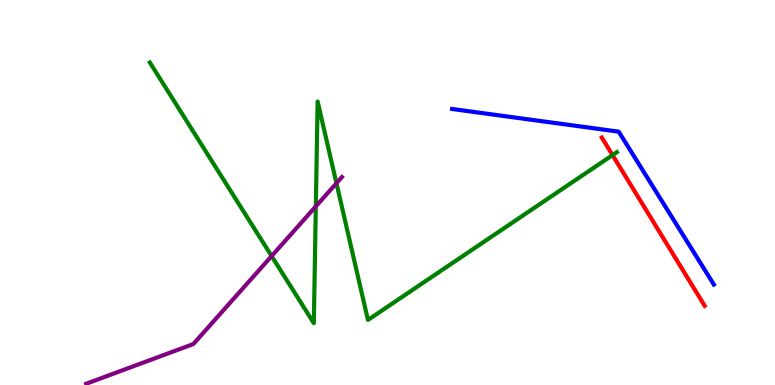[{'lines': ['blue', 'red'], 'intersections': []}, {'lines': ['green', 'red'], 'intersections': [{'x': 7.9, 'y': 5.97}]}, {'lines': ['purple', 'red'], 'intersections': []}, {'lines': ['blue', 'green'], 'intersections': []}, {'lines': ['blue', 'purple'], 'intersections': []}, {'lines': ['green', 'purple'], 'intersections': [{'x': 3.5, 'y': 3.35}, {'x': 4.08, 'y': 4.64}, {'x': 4.34, 'y': 5.24}]}]